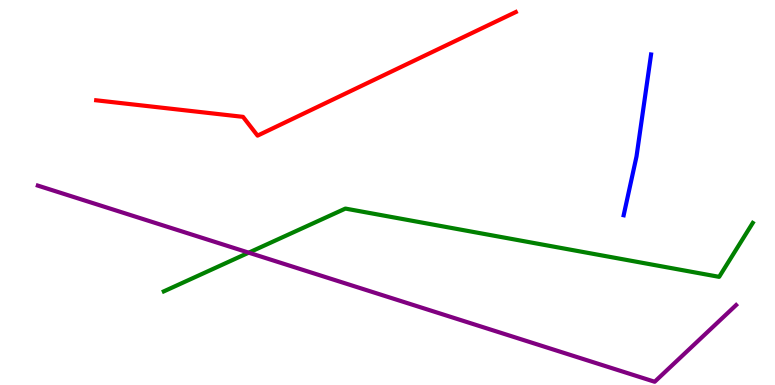[{'lines': ['blue', 'red'], 'intersections': []}, {'lines': ['green', 'red'], 'intersections': []}, {'lines': ['purple', 'red'], 'intersections': []}, {'lines': ['blue', 'green'], 'intersections': []}, {'lines': ['blue', 'purple'], 'intersections': []}, {'lines': ['green', 'purple'], 'intersections': [{'x': 3.21, 'y': 3.44}]}]